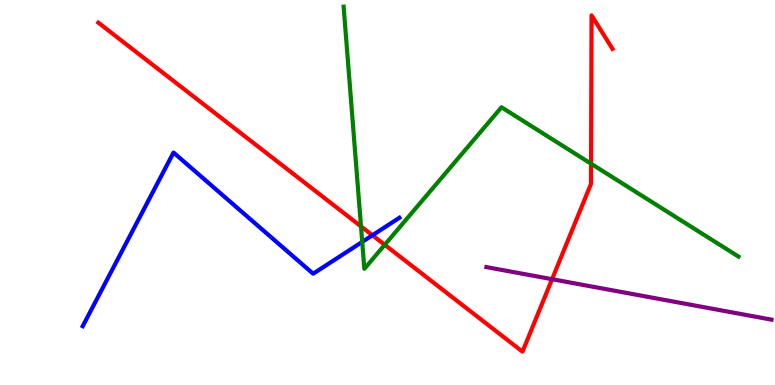[{'lines': ['blue', 'red'], 'intersections': [{'x': 4.81, 'y': 3.89}]}, {'lines': ['green', 'red'], 'intersections': [{'x': 4.66, 'y': 4.12}, {'x': 4.96, 'y': 3.64}, {'x': 7.63, 'y': 5.75}]}, {'lines': ['purple', 'red'], 'intersections': [{'x': 7.12, 'y': 2.75}]}, {'lines': ['blue', 'green'], 'intersections': [{'x': 4.67, 'y': 3.72}]}, {'lines': ['blue', 'purple'], 'intersections': []}, {'lines': ['green', 'purple'], 'intersections': []}]